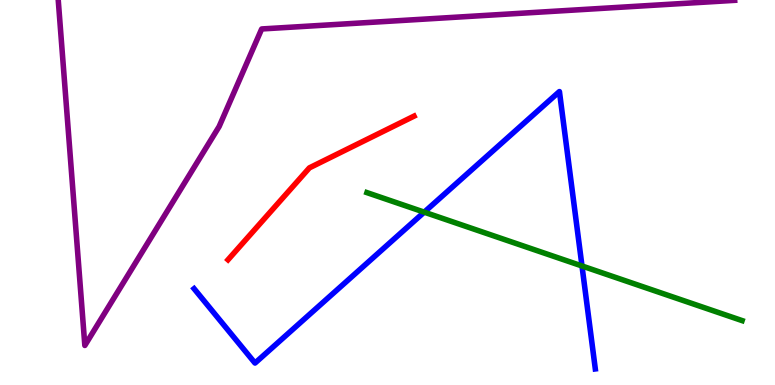[{'lines': ['blue', 'red'], 'intersections': []}, {'lines': ['green', 'red'], 'intersections': []}, {'lines': ['purple', 'red'], 'intersections': []}, {'lines': ['blue', 'green'], 'intersections': [{'x': 5.47, 'y': 4.49}, {'x': 7.51, 'y': 3.09}]}, {'lines': ['blue', 'purple'], 'intersections': []}, {'lines': ['green', 'purple'], 'intersections': []}]